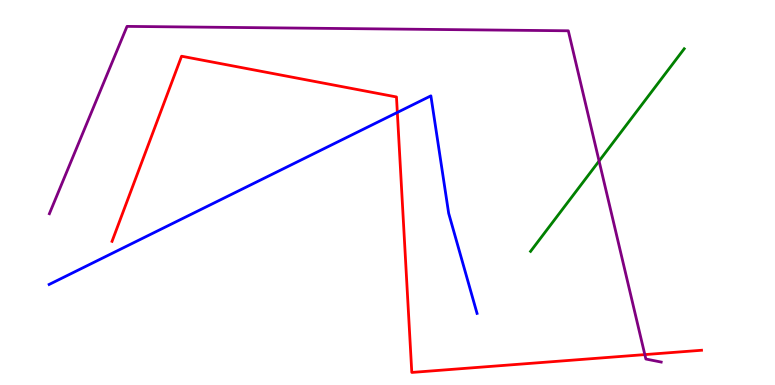[{'lines': ['blue', 'red'], 'intersections': [{'x': 5.13, 'y': 7.08}]}, {'lines': ['green', 'red'], 'intersections': []}, {'lines': ['purple', 'red'], 'intersections': [{'x': 8.32, 'y': 0.79}]}, {'lines': ['blue', 'green'], 'intersections': []}, {'lines': ['blue', 'purple'], 'intersections': []}, {'lines': ['green', 'purple'], 'intersections': [{'x': 7.73, 'y': 5.82}]}]